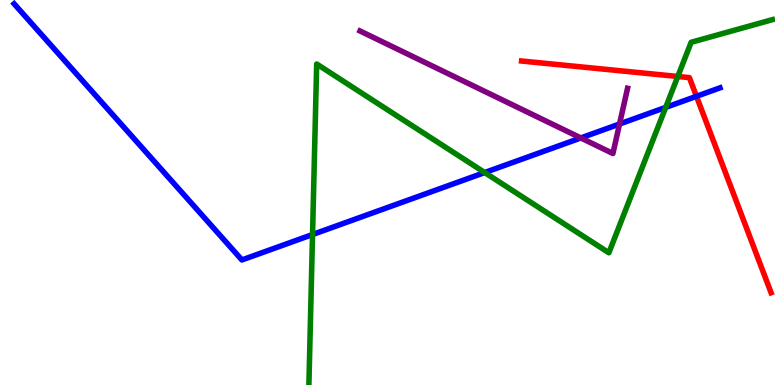[{'lines': ['blue', 'red'], 'intersections': [{'x': 8.99, 'y': 7.5}]}, {'lines': ['green', 'red'], 'intersections': [{'x': 8.75, 'y': 8.01}]}, {'lines': ['purple', 'red'], 'intersections': []}, {'lines': ['blue', 'green'], 'intersections': [{'x': 4.03, 'y': 3.91}, {'x': 6.25, 'y': 5.52}, {'x': 8.59, 'y': 7.21}]}, {'lines': ['blue', 'purple'], 'intersections': [{'x': 7.49, 'y': 6.42}, {'x': 7.99, 'y': 6.78}]}, {'lines': ['green', 'purple'], 'intersections': []}]